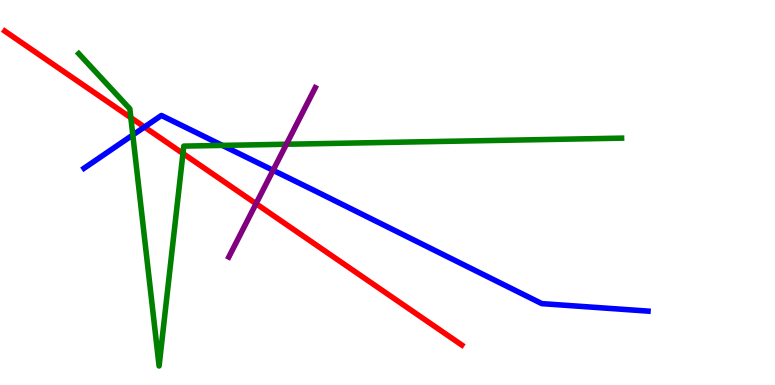[{'lines': ['blue', 'red'], 'intersections': [{'x': 1.86, 'y': 6.7}]}, {'lines': ['green', 'red'], 'intersections': [{'x': 1.69, 'y': 6.94}, {'x': 2.36, 'y': 6.01}]}, {'lines': ['purple', 'red'], 'intersections': [{'x': 3.3, 'y': 4.71}]}, {'lines': ['blue', 'green'], 'intersections': [{'x': 1.71, 'y': 6.49}, {'x': 2.87, 'y': 6.22}]}, {'lines': ['blue', 'purple'], 'intersections': [{'x': 3.52, 'y': 5.58}]}, {'lines': ['green', 'purple'], 'intersections': [{'x': 3.7, 'y': 6.25}]}]